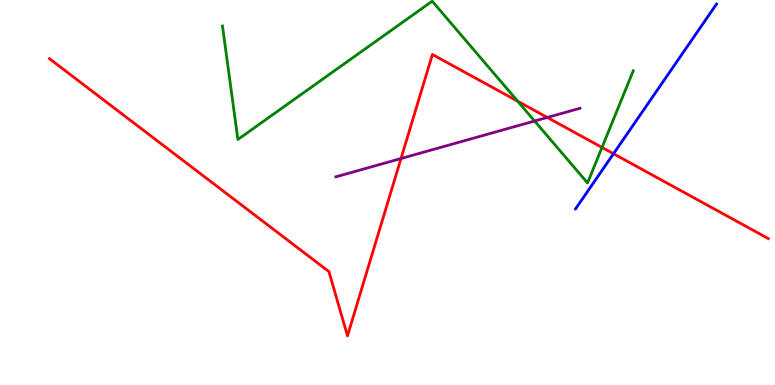[{'lines': ['blue', 'red'], 'intersections': [{'x': 7.92, 'y': 6.01}]}, {'lines': ['green', 'red'], 'intersections': [{'x': 6.68, 'y': 7.37}, {'x': 7.77, 'y': 6.17}]}, {'lines': ['purple', 'red'], 'intersections': [{'x': 5.17, 'y': 5.88}, {'x': 7.06, 'y': 6.95}]}, {'lines': ['blue', 'green'], 'intersections': []}, {'lines': ['blue', 'purple'], 'intersections': []}, {'lines': ['green', 'purple'], 'intersections': [{'x': 6.9, 'y': 6.86}]}]